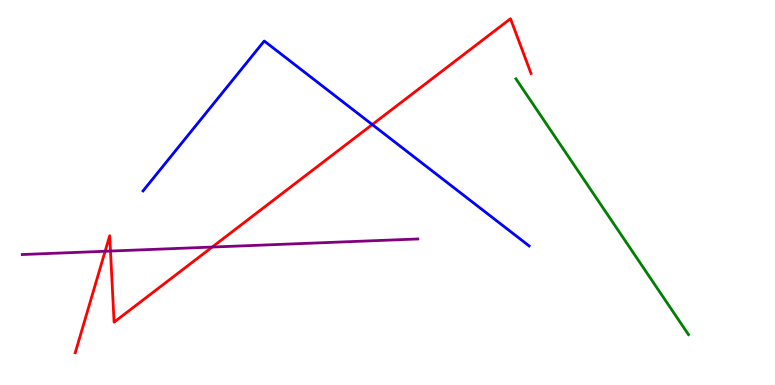[{'lines': ['blue', 'red'], 'intersections': [{'x': 4.8, 'y': 6.76}]}, {'lines': ['green', 'red'], 'intersections': []}, {'lines': ['purple', 'red'], 'intersections': [{'x': 1.36, 'y': 3.47}, {'x': 1.43, 'y': 3.48}, {'x': 2.74, 'y': 3.58}]}, {'lines': ['blue', 'green'], 'intersections': []}, {'lines': ['blue', 'purple'], 'intersections': []}, {'lines': ['green', 'purple'], 'intersections': []}]